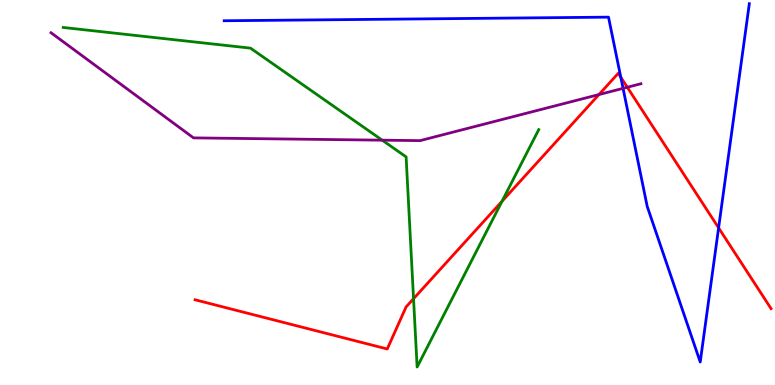[{'lines': ['blue', 'red'], 'intersections': [{'x': 8.01, 'y': 7.99}, {'x': 9.27, 'y': 4.08}]}, {'lines': ['green', 'red'], 'intersections': [{'x': 5.34, 'y': 2.24}, {'x': 6.48, 'y': 4.77}]}, {'lines': ['purple', 'red'], 'intersections': [{'x': 7.73, 'y': 7.54}, {'x': 8.09, 'y': 7.73}]}, {'lines': ['blue', 'green'], 'intersections': []}, {'lines': ['blue', 'purple'], 'intersections': [{'x': 8.04, 'y': 7.71}]}, {'lines': ['green', 'purple'], 'intersections': [{'x': 4.93, 'y': 6.36}]}]